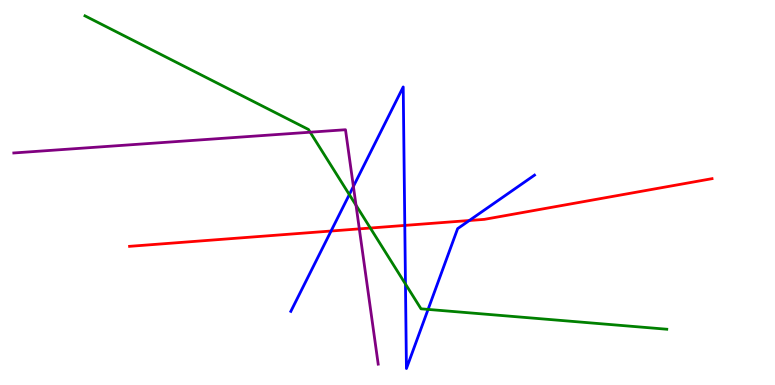[{'lines': ['blue', 'red'], 'intersections': [{'x': 4.27, 'y': 4.0}, {'x': 5.22, 'y': 4.15}, {'x': 6.06, 'y': 4.27}]}, {'lines': ['green', 'red'], 'intersections': [{'x': 4.78, 'y': 4.08}]}, {'lines': ['purple', 'red'], 'intersections': [{'x': 4.64, 'y': 4.06}]}, {'lines': ['blue', 'green'], 'intersections': [{'x': 4.51, 'y': 4.95}, {'x': 5.23, 'y': 2.62}, {'x': 5.52, 'y': 1.96}]}, {'lines': ['blue', 'purple'], 'intersections': [{'x': 4.56, 'y': 5.16}]}, {'lines': ['green', 'purple'], 'intersections': [{'x': 4.0, 'y': 6.57}, {'x': 4.59, 'y': 4.67}]}]